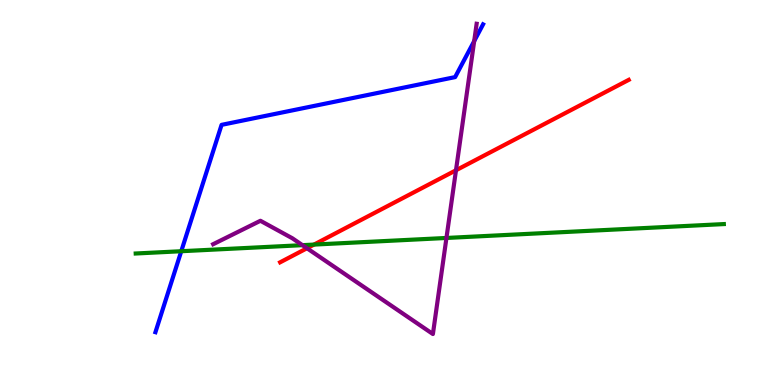[{'lines': ['blue', 'red'], 'intersections': []}, {'lines': ['green', 'red'], 'intersections': [{'x': 4.05, 'y': 3.65}]}, {'lines': ['purple', 'red'], 'intersections': [{'x': 3.96, 'y': 3.55}, {'x': 5.88, 'y': 5.58}]}, {'lines': ['blue', 'green'], 'intersections': [{'x': 2.34, 'y': 3.47}]}, {'lines': ['blue', 'purple'], 'intersections': [{'x': 6.12, 'y': 8.93}]}, {'lines': ['green', 'purple'], 'intersections': [{'x': 3.9, 'y': 3.63}, {'x': 5.76, 'y': 3.82}]}]